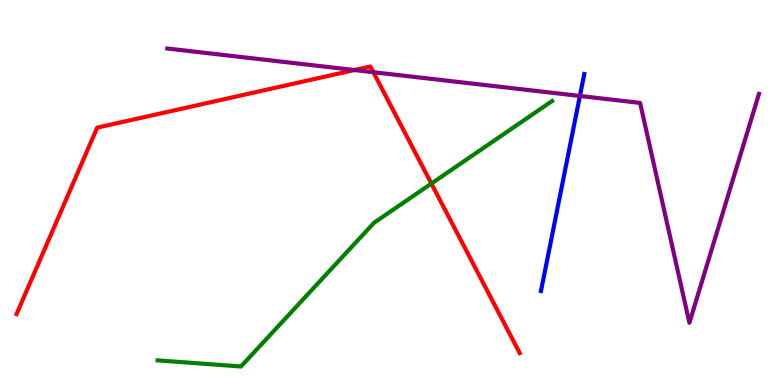[{'lines': ['blue', 'red'], 'intersections': []}, {'lines': ['green', 'red'], 'intersections': [{'x': 5.57, 'y': 5.23}]}, {'lines': ['purple', 'red'], 'intersections': [{'x': 4.57, 'y': 8.18}, {'x': 4.82, 'y': 8.12}]}, {'lines': ['blue', 'green'], 'intersections': []}, {'lines': ['blue', 'purple'], 'intersections': [{'x': 7.48, 'y': 7.51}]}, {'lines': ['green', 'purple'], 'intersections': []}]